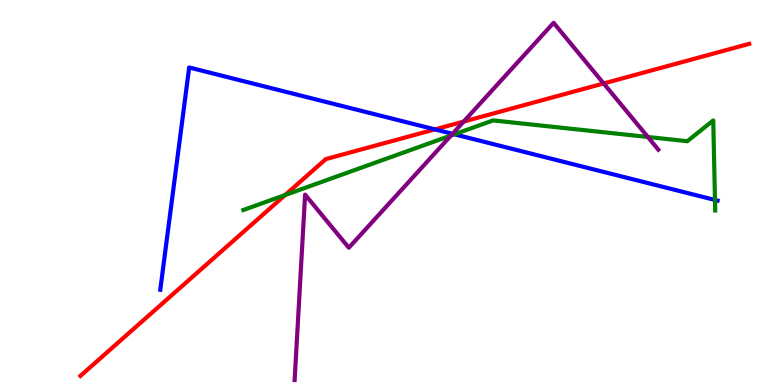[{'lines': ['blue', 'red'], 'intersections': [{'x': 5.61, 'y': 6.64}]}, {'lines': ['green', 'red'], 'intersections': [{'x': 3.68, 'y': 4.94}]}, {'lines': ['purple', 'red'], 'intersections': [{'x': 5.98, 'y': 6.84}, {'x': 7.79, 'y': 7.83}]}, {'lines': ['blue', 'green'], 'intersections': [{'x': 5.86, 'y': 6.51}, {'x': 9.23, 'y': 4.81}]}, {'lines': ['blue', 'purple'], 'intersections': [{'x': 5.84, 'y': 6.52}]}, {'lines': ['green', 'purple'], 'intersections': [{'x': 5.82, 'y': 6.48}, {'x': 8.36, 'y': 6.44}]}]